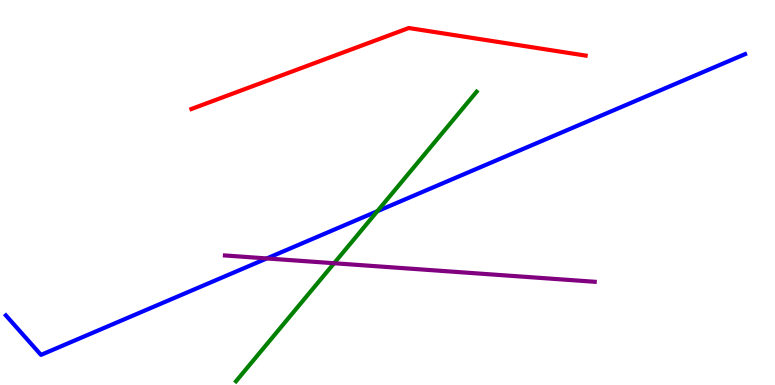[{'lines': ['blue', 'red'], 'intersections': []}, {'lines': ['green', 'red'], 'intersections': []}, {'lines': ['purple', 'red'], 'intersections': []}, {'lines': ['blue', 'green'], 'intersections': [{'x': 4.87, 'y': 4.51}]}, {'lines': ['blue', 'purple'], 'intersections': [{'x': 3.44, 'y': 3.29}]}, {'lines': ['green', 'purple'], 'intersections': [{'x': 4.31, 'y': 3.16}]}]